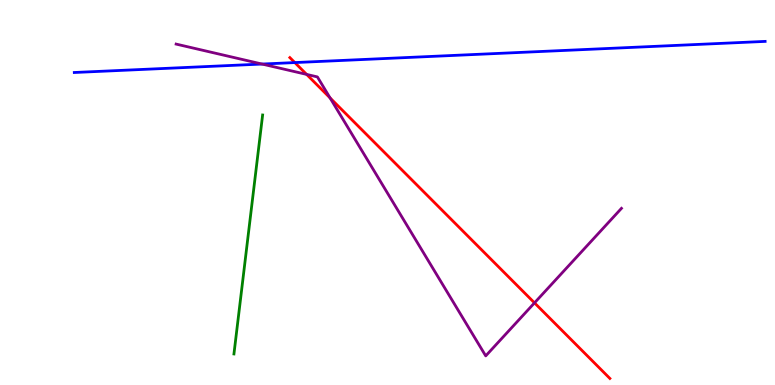[{'lines': ['blue', 'red'], 'intersections': [{'x': 3.8, 'y': 8.37}]}, {'lines': ['green', 'red'], 'intersections': []}, {'lines': ['purple', 'red'], 'intersections': [{'x': 3.96, 'y': 8.07}, {'x': 4.26, 'y': 7.46}, {'x': 6.9, 'y': 2.13}]}, {'lines': ['blue', 'green'], 'intersections': []}, {'lines': ['blue', 'purple'], 'intersections': [{'x': 3.38, 'y': 8.34}]}, {'lines': ['green', 'purple'], 'intersections': []}]